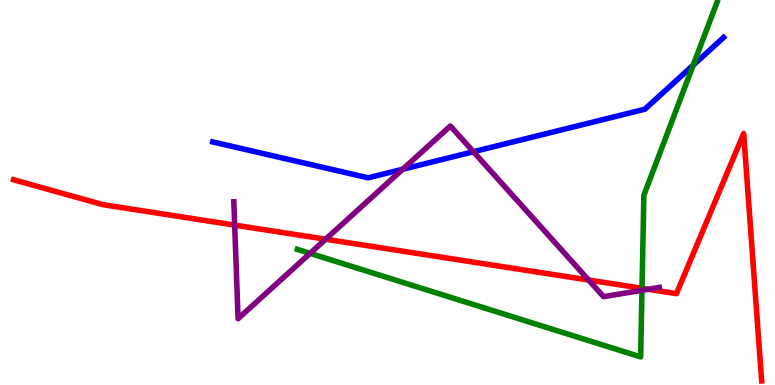[{'lines': ['blue', 'red'], 'intersections': []}, {'lines': ['green', 'red'], 'intersections': [{'x': 8.28, 'y': 2.51}]}, {'lines': ['purple', 'red'], 'intersections': [{'x': 3.03, 'y': 4.15}, {'x': 4.2, 'y': 3.79}, {'x': 7.6, 'y': 2.73}, {'x': 8.36, 'y': 2.49}]}, {'lines': ['blue', 'green'], 'intersections': [{'x': 8.94, 'y': 8.31}]}, {'lines': ['blue', 'purple'], 'intersections': [{'x': 5.2, 'y': 5.6}, {'x': 6.11, 'y': 6.06}]}, {'lines': ['green', 'purple'], 'intersections': [{'x': 4.0, 'y': 3.42}, {'x': 8.28, 'y': 2.46}]}]